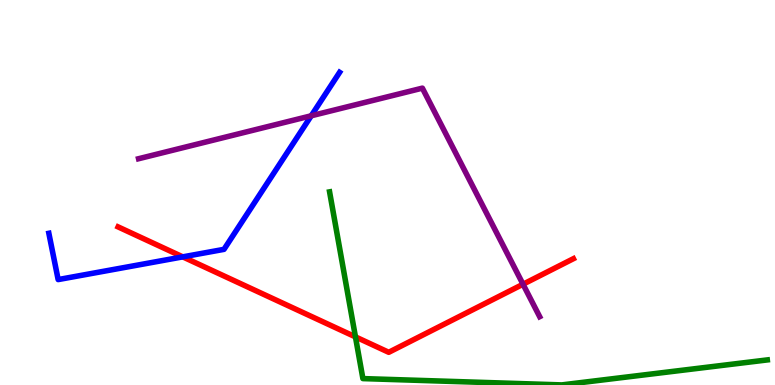[{'lines': ['blue', 'red'], 'intersections': [{'x': 2.36, 'y': 3.33}]}, {'lines': ['green', 'red'], 'intersections': [{'x': 4.59, 'y': 1.25}]}, {'lines': ['purple', 'red'], 'intersections': [{'x': 6.75, 'y': 2.62}]}, {'lines': ['blue', 'green'], 'intersections': []}, {'lines': ['blue', 'purple'], 'intersections': [{'x': 4.02, 'y': 6.99}]}, {'lines': ['green', 'purple'], 'intersections': []}]